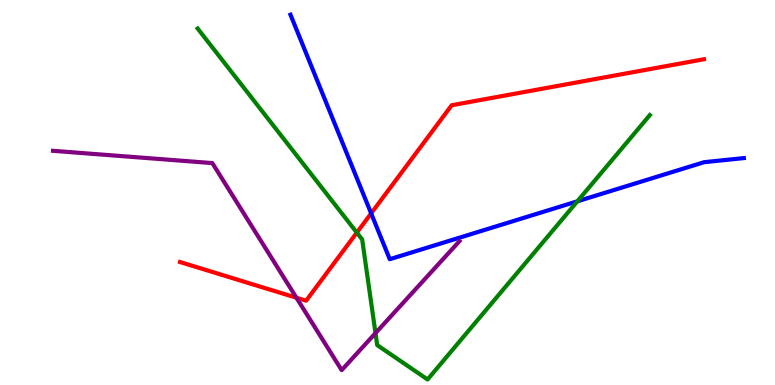[{'lines': ['blue', 'red'], 'intersections': [{'x': 4.79, 'y': 4.46}]}, {'lines': ['green', 'red'], 'intersections': [{'x': 4.6, 'y': 3.96}]}, {'lines': ['purple', 'red'], 'intersections': [{'x': 3.83, 'y': 2.27}]}, {'lines': ['blue', 'green'], 'intersections': [{'x': 7.45, 'y': 4.77}]}, {'lines': ['blue', 'purple'], 'intersections': []}, {'lines': ['green', 'purple'], 'intersections': [{'x': 4.85, 'y': 1.35}]}]